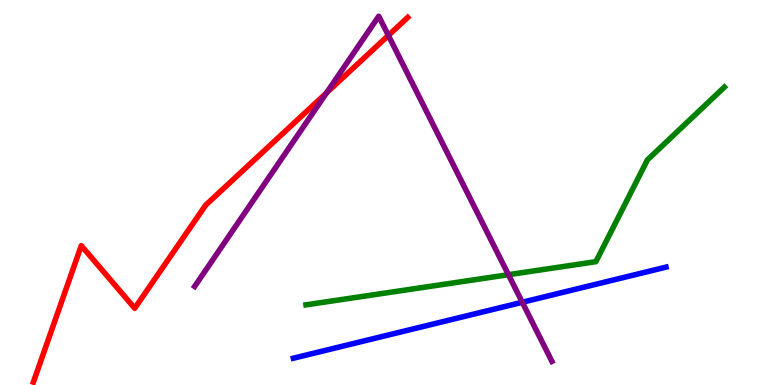[{'lines': ['blue', 'red'], 'intersections': []}, {'lines': ['green', 'red'], 'intersections': []}, {'lines': ['purple', 'red'], 'intersections': [{'x': 4.21, 'y': 7.59}, {'x': 5.01, 'y': 9.08}]}, {'lines': ['blue', 'green'], 'intersections': []}, {'lines': ['blue', 'purple'], 'intersections': [{'x': 6.74, 'y': 2.15}]}, {'lines': ['green', 'purple'], 'intersections': [{'x': 6.56, 'y': 2.86}]}]